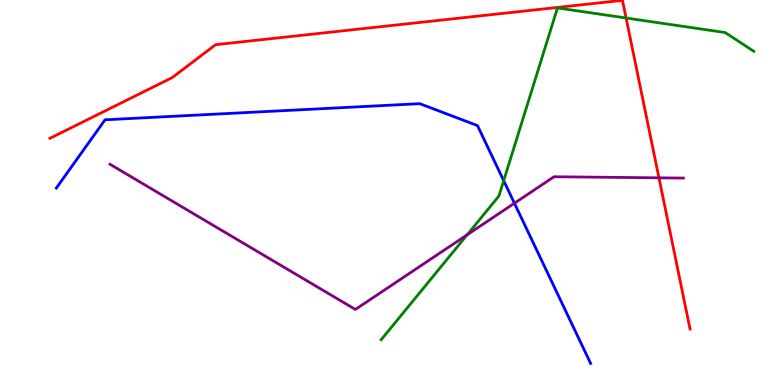[{'lines': ['blue', 'red'], 'intersections': []}, {'lines': ['green', 'red'], 'intersections': [{'x': 8.08, 'y': 9.53}]}, {'lines': ['purple', 'red'], 'intersections': [{'x': 8.5, 'y': 5.38}]}, {'lines': ['blue', 'green'], 'intersections': [{'x': 6.5, 'y': 5.31}]}, {'lines': ['blue', 'purple'], 'intersections': [{'x': 6.64, 'y': 4.72}]}, {'lines': ['green', 'purple'], 'intersections': [{'x': 6.03, 'y': 3.9}]}]